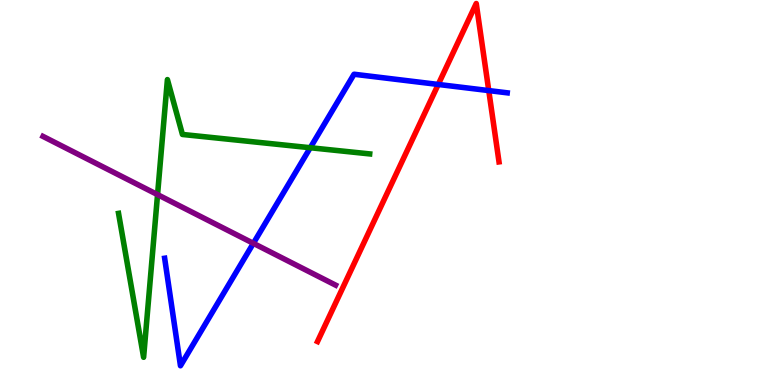[{'lines': ['blue', 'red'], 'intersections': [{'x': 5.65, 'y': 7.81}, {'x': 6.31, 'y': 7.65}]}, {'lines': ['green', 'red'], 'intersections': []}, {'lines': ['purple', 'red'], 'intersections': []}, {'lines': ['blue', 'green'], 'intersections': [{'x': 4.0, 'y': 6.16}]}, {'lines': ['blue', 'purple'], 'intersections': [{'x': 3.27, 'y': 3.68}]}, {'lines': ['green', 'purple'], 'intersections': [{'x': 2.03, 'y': 4.94}]}]